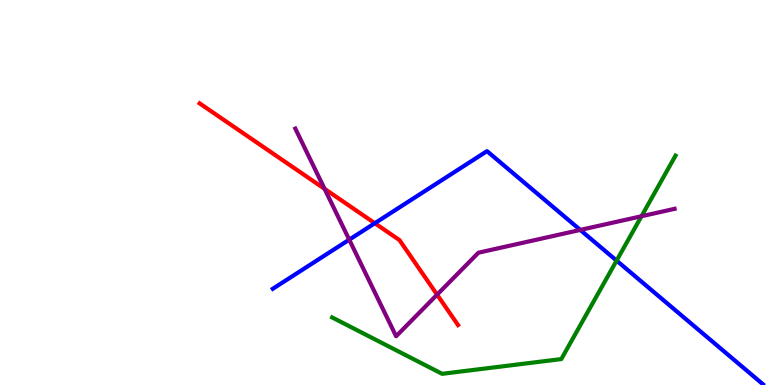[{'lines': ['blue', 'red'], 'intersections': [{'x': 4.84, 'y': 4.2}]}, {'lines': ['green', 'red'], 'intersections': []}, {'lines': ['purple', 'red'], 'intersections': [{'x': 4.19, 'y': 5.09}, {'x': 5.64, 'y': 2.35}]}, {'lines': ['blue', 'green'], 'intersections': [{'x': 7.96, 'y': 3.23}]}, {'lines': ['blue', 'purple'], 'intersections': [{'x': 4.51, 'y': 3.78}, {'x': 7.49, 'y': 4.03}]}, {'lines': ['green', 'purple'], 'intersections': [{'x': 8.28, 'y': 4.38}]}]